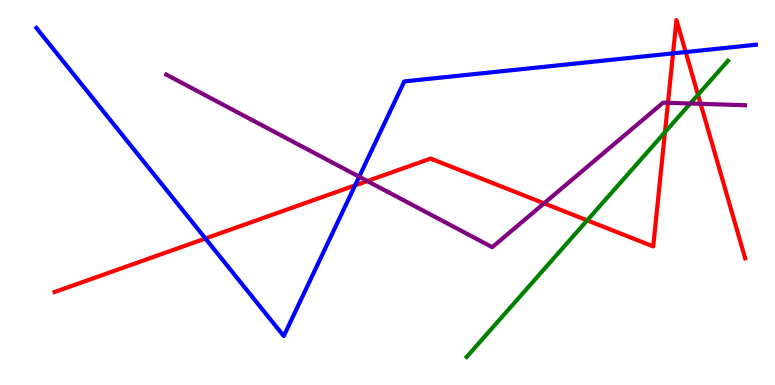[{'lines': ['blue', 'red'], 'intersections': [{'x': 2.65, 'y': 3.81}, {'x': 4.58, 'y': 5.18}, {'x': 8.68, 'y': 8.61}, {'x': 8.85, 'y': 8.65}]}, {'lines': ['green', 'red'], 'intersections': [{'x': 7.58, 'y': 4.28}, {'x': 8.58, 'y': 6.57}, {'x': 9.01, 'y': 7.54}]}, {'lines': ['purple', 'red'], 'intersections': [{'x': 4.74, 'y': 5.3}, {'x': 7.02, 'y': 4.72}, {'x': 8.62, 'y': 7.33}, {'x': 9.04, 'y': 7.3}]}, {'lines': ['blue', 'green'], 'intersections': []}, {'lines': ['blue', 'purple'], 'intersections': [{'x': 4.63, 'y': 5.41}]}, {'lines': ['green', 'purple'], 'intersections': [{'x': 8.91, 'y': 7.31}]}]